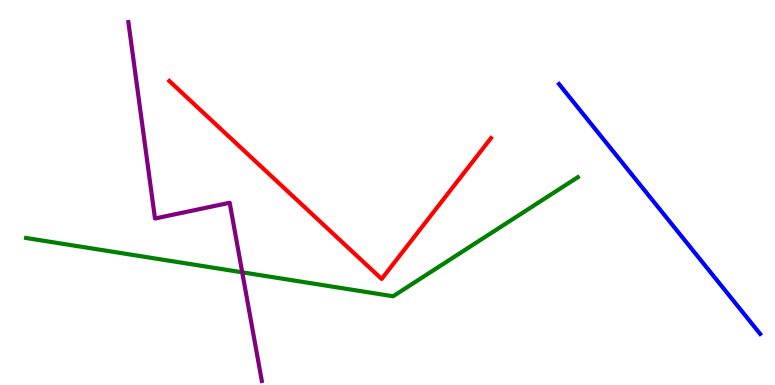[{'lines': ['blue', 'red'], 'intersections': []}, {'lines': ['green', 'red'], 'intersections': []}, {'lines': ['purple', 'red'], 'intersections': []}, {'lines': ['blue', 'green'], 'intersections': []}, {'lines': ['blue', 'purple'], 'intersections': []}, {'lines': ['green', 'purple'], 'intersections': [{'x': 3.13, 'y': 2.93}]}]